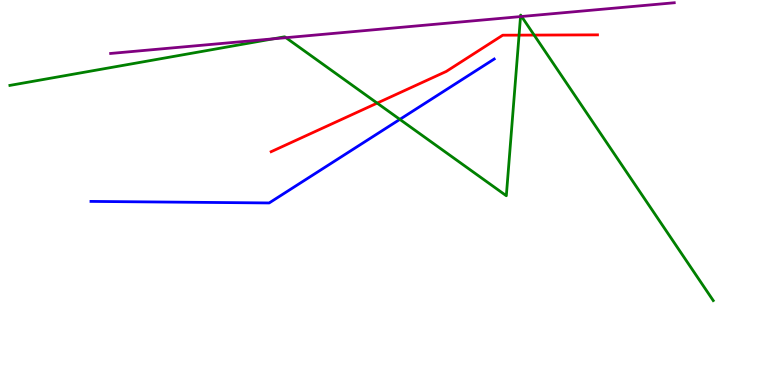[{'lines': ['blue', 'red'], 'intersections': []}, {'lines': ['green', 'red'], 'intersections': [{'x': 4.87, 'y': 7.32}, {'x': 6.7, 'y': 9.09}, {'x': 6.89, 'y': 9.09}]}, {'lines': ['purple', 'red'], 'intersections': []}, {'lines': ['blue', 'green'], 'intersections': [{'x': 5.16, 'y': 6.9}]}, {'lines': ['blue', 'purple'], 'intersections': []}, {'lines': ['green', 'purple'], 'intersections': [{'x': 3.52, 'y': 8.99}, {'x': 3.69, 'y': 9.02}, {'x': 6.72, 'y': 9.57}, {'x': 6.73, 'y': 9.57}]}]